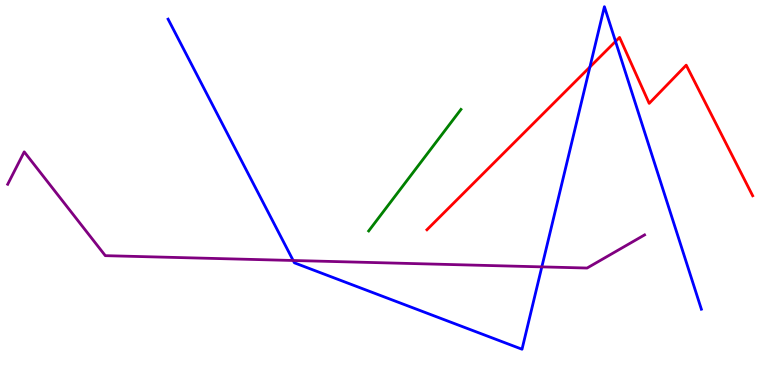[{'lines': ['blue', 'red'], 'intersections': [{'x': 7.61, 'y': 8.26}, {'x': 7.94, 'y': 8.92}]}, {'lines': ['green', 'red'], 'intersections': []}, {'lines': ['purple', 'red'], 'intersections': []}, {'lines': ['blue', 'green'], 'intersections': []}, {'lines': ['blue', 'purple'], 'intersections': [{'x': 3.78, 'y': 3.23}, {'x': 6.99, 'y': 3.07}]}, {'lines': ['green', 'purple'], 'intersections': []}]